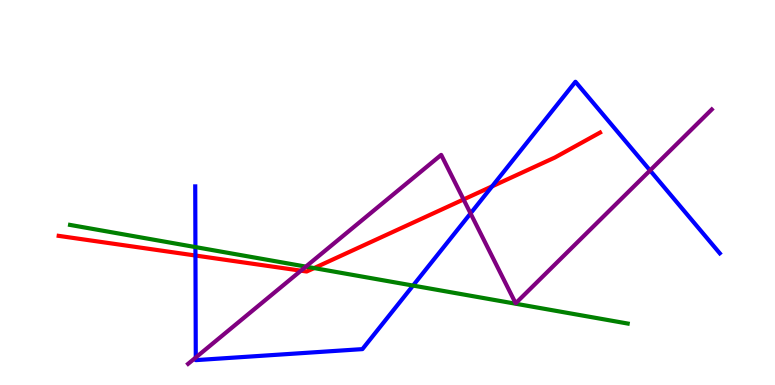[{'lines': ['blue', 'red'], 'intersections': [{'x': 2.52, 'y': 3.36}, {'x': 6.35, 'y': 5.16}]}, {'lines': ['green', 'red'], 'intersections': [{'x': 4.05, 'y': 3.04}]}, {'lines': ['purple', 'red'], 'intersections': [{'x': 3.88, 'y': 2.97}, {'x': 5.98, 'y': 4.82}]}, {'lines': ['blue', 'green'], 'intersections': [{'x': 2.52, 'y': 3.58}, {'x': 5.33, 'y': 2.58}]}, {'lines': ['blue', 'purple'], 'intersections': [{'x': 2.53, 'y': 0.714}, {'x': 6.07, 'y': 4.46}, {'x': 8.39, 'y': 5.57}]}, {'lines': ['green', 'purple'], 'intersections': [{'x': 3.95, 'y': 3.07}]}]